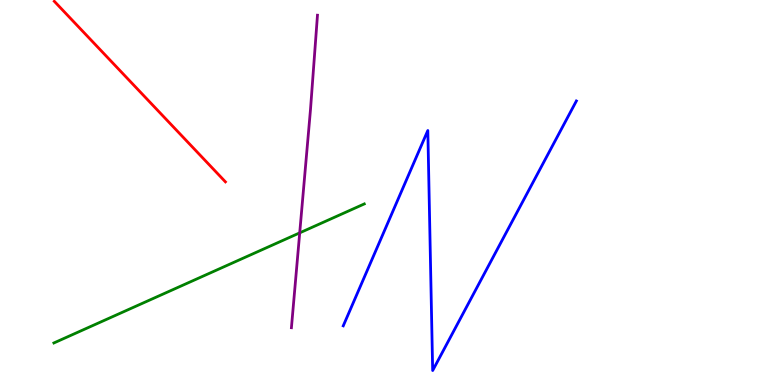[{'lines': ['blue', 'red'], 'intersections': []}, {'lines': ['green', 'red'], 'intersections': []}, {'lines': ['purple', 'red'], 'intersections': []}, {'lines': ['blue', 'green'], 'intersections': []}, {'lines': ['blue', 'purple'], 'intersections': []}, {'lines': ['green', 'purple'], 'intersections': [{'x': 3.87, 'y': 3.95}]}]